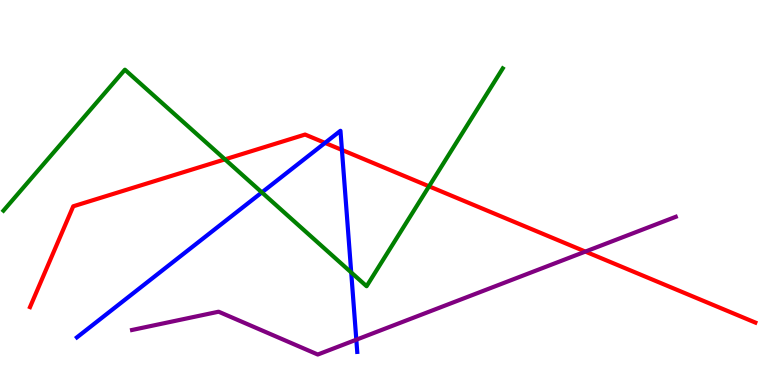[{'lines': ['blue', 'red'], 'intersections': [{'x': 4.19, 'y': 6.29}, {'x': 4.41, 'y': 6.11}]}, {'lines': ['green', 'red'], 'intersections': [{'x': 2.9, 'y': 5.86}, {'x': 5.54, 'y': 5.16}]}, {'lines': ['purple', 'red'], 'intersections': [{'x': 7.55, 'y': 3.47}]}, {'lines': ['blue', 'green'], 'intersections': [{'x': 3.38, 'y': 5.0}, {'x': 4.53, 'y': 2.92}]}, {'lines': ['blue', 'purple'], 'intersections': [{'x': 4.6, 'y': 1.18}]}, {'lines': ['green', 'purple'], 'intersections': []}]